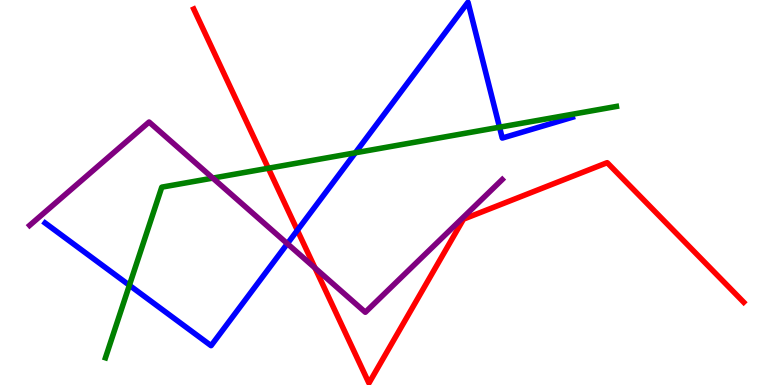[{'lines': ['blue', 'red'], 'intersections': [{'x': 3.84, 'y': 4.02}]}, {'lines': ['green', 'red'], 'intersections': [{'x': 3.46, 'y': 5.63}]}, {'lines': ['purple', 'red'], 'intersections': [{'x': 4.06, 'y': 3.04}]}, {'lines': ['blue', 'green'], 'intersections': [{'x': 1.67, 'y': 2.59}, {'x': 4.59, 'y': 6.03}, {'x': 6.45, 'y': 6.7}]}, {'lines': ['blue', 'purple'], 'intersections': [{'x': 3.71, 'y': 3.67}]}, {'lines': ['green', 'purple'], 'intersections': [{'x': 2.75, 'y': 5.37}]}]